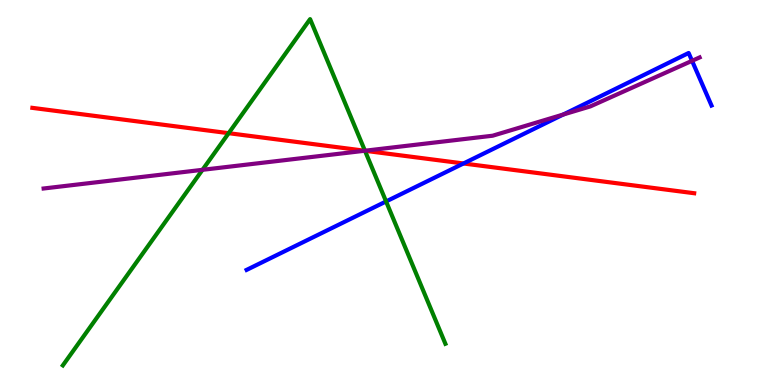[{'lines': ['blue', 'red'], 'intersections': [{'x': 5.98, 'y': 5.75}]}, {'lines': ['green', 'red'], 'intersections': [{'x': 2.95, 'y': 6.54}, {'x': 4.71, 'y': 6.08}]}, {'lines': ['purple', 'red'], 'intersections': [{'x': 4.71, 'y': 6.08}]}, {'lines': ['blue', 'green'], 'intersections': [{'x': 4.98, 'y': 4.77}]}, {'lines': ['blue', 'purple'], 'intersections': [{'x': 7.27, 'y': 7.02}, {'x': 8.93, 'y': 8.42}]}, {'lines': ['green', 'purple'], 'intersections': [{'x': 2.61, 'y': 5.59}, {'x': 4.71, 'y': 6.09}]}]